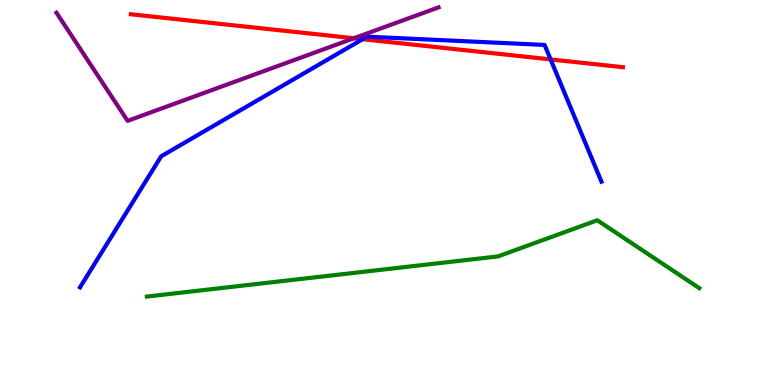[{'lines': ['blue', 'red'], 'intersections': [{'x': 4.68, 'y': 8.98}, {'x': 7.1, 'y': 8.46}]}, {'lines': ['green', 'red'], 'intersections': []}, {'lines': ['purple', 'red'], 'intersections': [{'x': 4.57, 'y': 9.01}]}, {'lines': ['blue', 'green'], 'intersections': []}, {'lines': ['blue', 'purple'], 'intersections': []}, {'lines': ['green', 'purple'], 'intersections': []}]